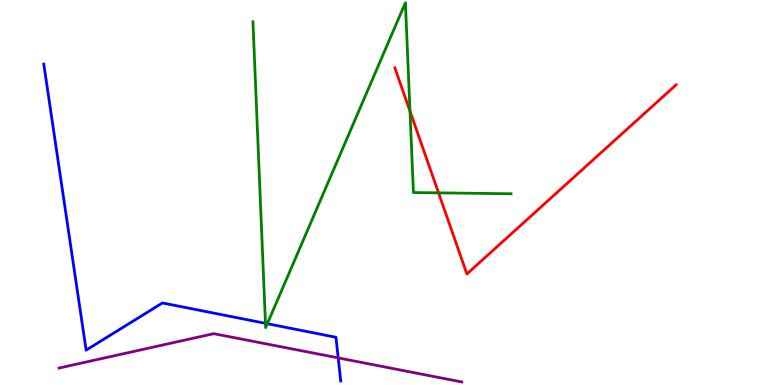[{'lines': ['blue', 'red'], 'intersections': []}, {'lines': ['green', 'red'], 'intersections': [{'x': 5.29, 'y': 7.11}, {'x': 5.66, 'y': 4.99}]}, {'lines': ['purple', 'red'], 'intersections': []}, {'lines': ['blue', 'green'], 'intersections': [{'x': 3.43, 'y': 1.6}, {'x': 3.45, 'y': 1.59}]}, {'lines': ['blue', 'purple'], 'intersections': [{'x': 4.36, 'y': 0.704}]}, {'lines': ['green', 'purple'], 'intersections': []}]